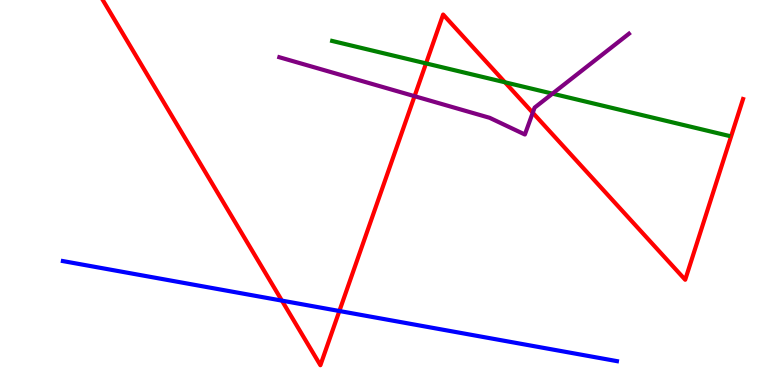[{'lines': ['blue', 'red'], 'intersections': [{'x': 3.64, 'y': 2.19}, {'x': 4.38, 'y': 1.92}]}, {'lines': ['green', 'red'], 'intersections': [{'x': 5.5, 'y': 8.35}, {'x': 6.52, 'y': 7.86}]}, {'lines': ['purple', 'red'], 'intersections': [{'x': 5.35, 'y': 7.5}, {'x': 6.87, 'y': 7.07}]}, {'lines': ['blue', 'green'], 'intersections': []}, {'lines': ['blue', 'purple'], 'intersections': []}, {'lines': ['green', 'purple'], 'intersections': [{'x': 7.13, 'y': 7.57}]}]